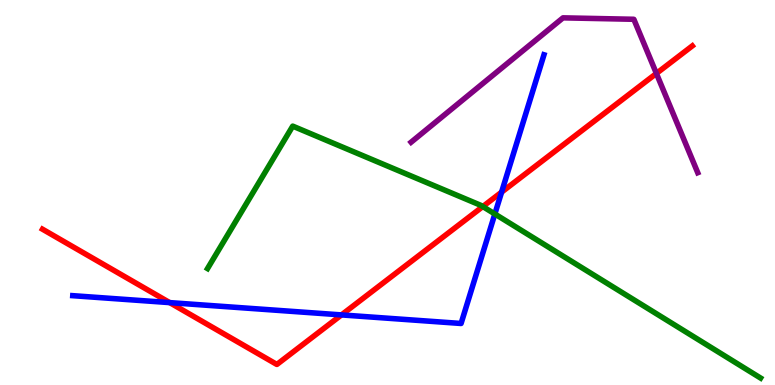[{'lines': ['blue', 'red'], 'intersections': [{'x': 2.19, 'y': 2.14}, {'x': 4.41, 'y': 1.82}, {'x': 6.47, 'y': 5.01}]}, {'lines': ['green', 'red'], 'intersections': [{'x': 6.23, 'y': 4.64}]}, {'lines': ['purple', 'red'], 'intersections': [{'x': 8.47, 'y': 8.09}]}, {'lines': ['blue', 'green'], 'intersections': [{'x': 6.39, 'y': 4.44}]}, {'lines': ['blue', 'purple'], 'intersections': []}, {'lines': ['green', 'purple'], 'intersections': []}]